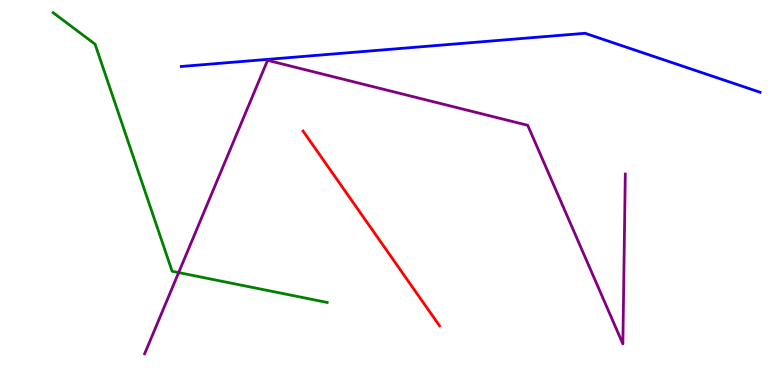[{'lines': ['blue', 'red'], 'intersections': []}, {'lines': ['green', 'red'], 'intersections': []}, {'lines': ['purple', 'red'], 'intersections': []}, {'lines': ['blue', 'green'], 'intersections': []}, {'lines': ['blue', 'purple'], 'intersections': []}, {'lines': ['green', 'purple'], 'intersections': [{'x': 2.31, 'y': 2.92}]}]